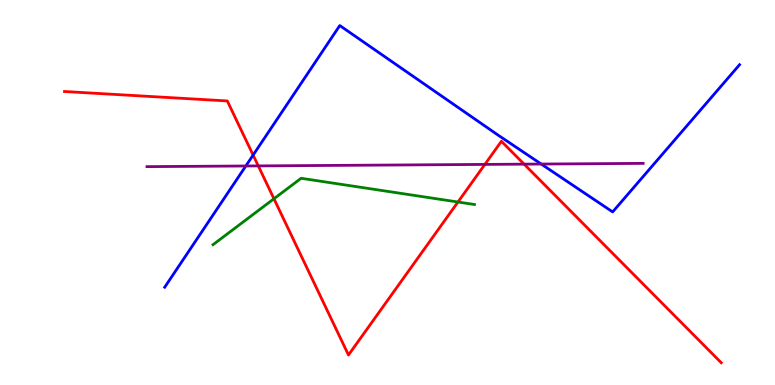[{'lines': ['blue', 'red'], 'intersections': [{'x': 3.27, 'y': 5.97}]}, {'lines': ['green', 'red'], 'intersections': [{'x': 3.53, 'y': 4.84}, {'x': 5.91, 'y': 4.75}]}, {'lines': ['purple', 'red'], 'intersections': [{'x': 3.33, 'y': 5.69}, {'x': 6.26, 'y': 5.73}, {'x': 6.76, 'y': 5.74}]}, {'lines': ['blue', 'green'], 'intersections': []}, {'lines': ['blue', 'purple'], 'intersections': [{'x': 3.17, 'y': 5.69}, {'x': 6.98, 'y': 5.74}]}, {'lines': ['green', 'purple'], 'intersections': []}]